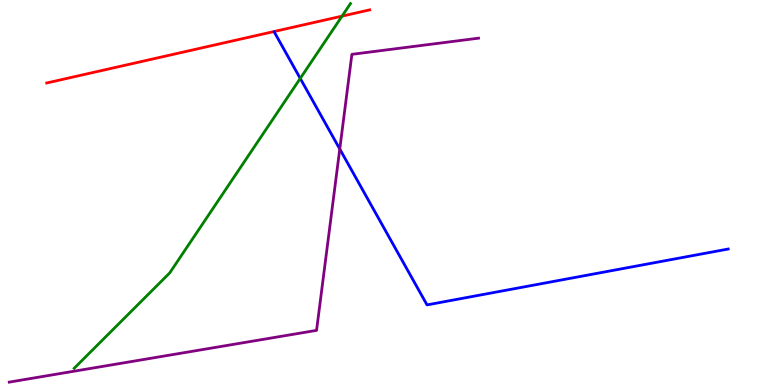[{'lines': ['blue', 'red'], 'intersections': []}, {'lines': ['green', 'red'], 'intersections': [{'x': 4.41, 'y': 9.58}]}, {'lines': ['purple', 'red'], 'intersections': []}, {'lines': ['blue', 'green'], 'intersections': [{'x': 3.87, 'y': 7.96}]}, {'lines': ['blue', 'purple'], 'intersections': [{'x': 4.38, 'y': 6.13}]}, {'lines': ['green', 'purple'], 'intersections': []}]